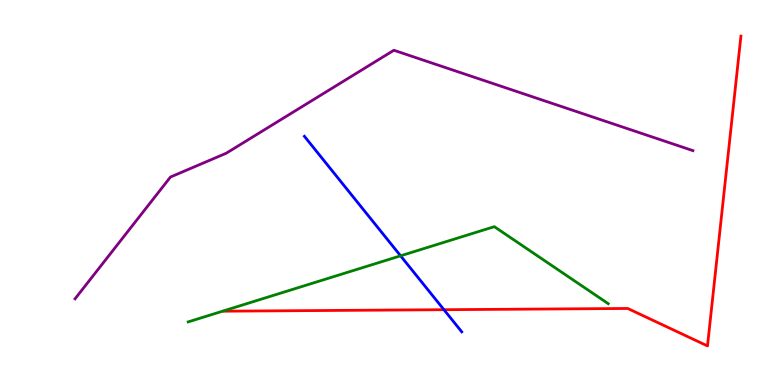[{'lines': ['blue', 'red'], 'intersections': [{'x': 5.73, 'y': 1.96}]}, {'lines': ['green', 'red'], 'intersections': []}, {'lines': ['purple', 'red'], 'intersections': []}, {'lines': ['blue', 'green'], 'intersections': [{'x': 5.17, 'y': 3.36}]}, {'lines': ['blue', 'purple'], 'intersections': []}, {'lines': ['green', 'purple'], 'intersections': []}]